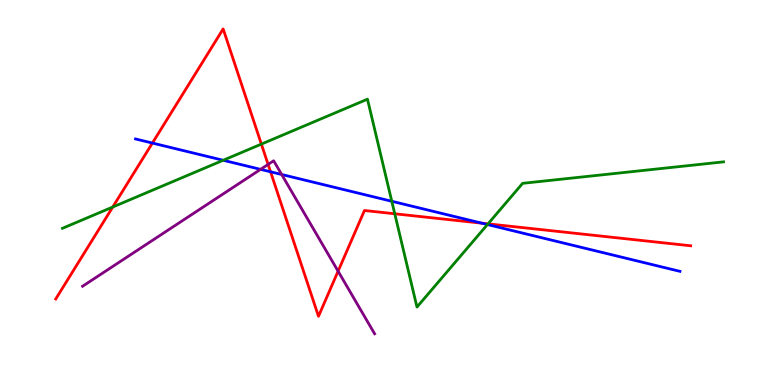[{'lines': ['blue', 'red'], 'intersections': [{'x': 1.97, 'y': 6.28}, {'x': 3.49, 'y': 5.54}, {'x': 6.22, 'y': 4.2}]}, {'lines': ['green', 'red'], 'intersections': [{'x': 1.45, 'y': 4.62}, {'x': 3.37, 'y': 6.26}, {'x': 5.09, 'y': 4.45}, {'x': 6.3, 'y': 4.19}]}, {'lines': ['purple', 'red'], 'intersections': [{'x': 3.46, 'y': 5.73}, {'x': 4.36, 'y': 2.96}]}, {'lines': ['blue', 'green'], 'intersections': [{'x': 2.88, 'y': 5.84}, {'x': 5.06, 'y': 4.77}, {'x': 6.29, 'y': 4.17}]}, {'lines': ['blue', 'purple'], 'intersections': [{'x': 3.36, 'y': 5.6}, {'x': 3.63, 'y': 5.47}]}, {'lines': ['green', 'purple'], 'intersections': []}]